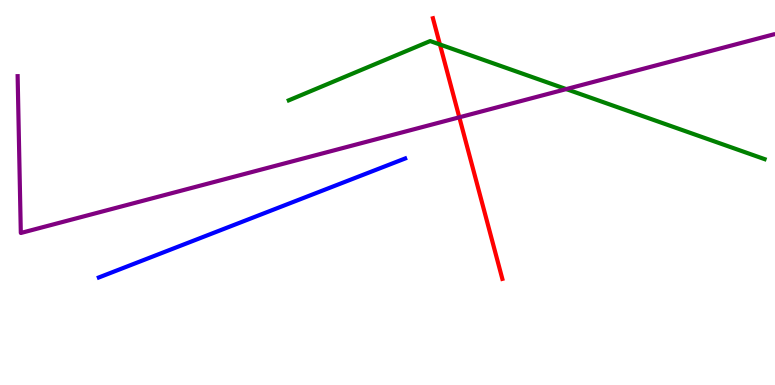[{'lines': ['blue', 'red'], 'intersections': []}, {'lines': ['green', 'red'], 'intersections': [{'x': 5.68, 'y': 8.84}]}, {'lines': ['purple', 'red'], 'intersections': [{'x': 5.93, 'y': 6.95}]}, {'lines': ['blue', 'green'], 'intersections': []}, {'lines': ['blue', 'purple'], 'intersections': []}, {'lines': ['green', 'purple'], 'intersections': [{'x': 7.31, 'y': 7.69}]}]